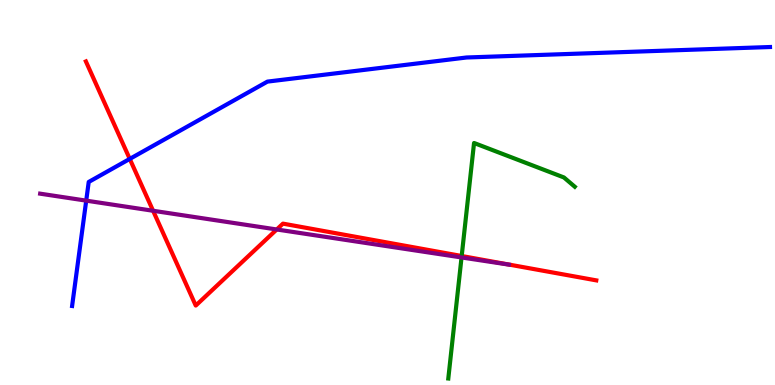[{'lines': ['blue', 'red'], 'intersections': [{'x': 1.67, 'y': 5.87}]}, {'lines': ['green', 'red'], 'intersections': [{'x': 5.96, 'y': 3.35}]}, {'lines': ['purple', 'red'], 'intersections': [{'x': 1.98, 'y': 4.53}, {'x': 3.57, 'y': 4.04}]}, {'lines': ['blue', 'green'], 'intersections': []}, {'lines': ['blue', 'purple'], 'intersections': [{'x': 1.11, 'y': 4.79}]}, {'lines': ['green', 'purple'], 'intersections': [{'x': 5.96, 'y': 3.31}]}]